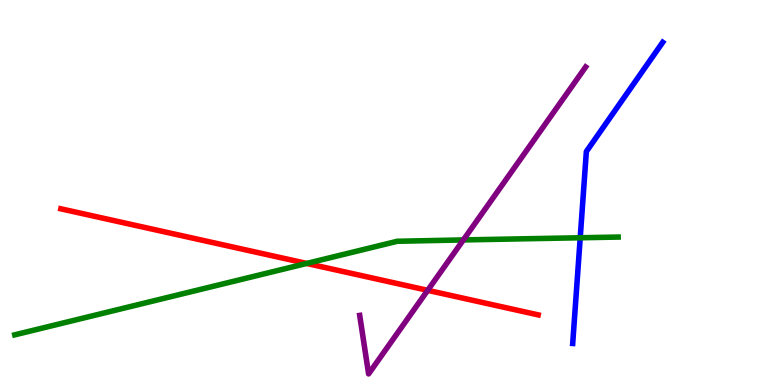[{'lines': ['blue', 'red'], 'intersections': []}, {'lines': ['green', 'red'], 'intersections': [{'x': 3.96, 'y': 3.16}]}, {'lines': ['purple', 'red'], 'intersections': [{'x': 5.52, 'y': 2.46}]}, {'lines': ['blue', 'green'], 'intersections': [{'x': 7.49, 'y': 3.82}]}, {'lines': ['blue', 'purple'], 'intersections': []}, {'lines': ['green', 'purple'], 'intersections': [{'x': 5.98, 'y': 3.77}]}]